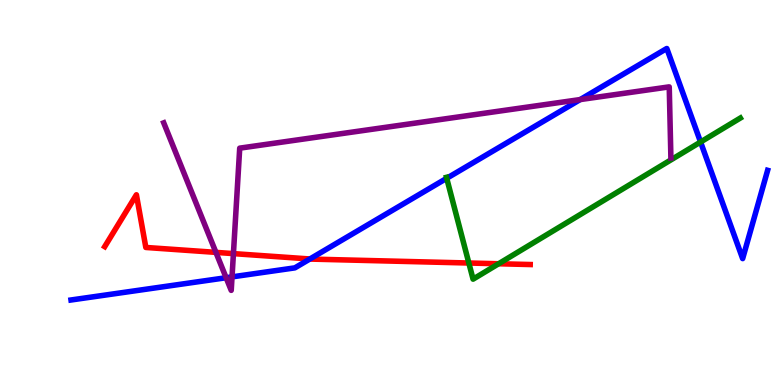[{'lines': ['blue', 'red'], 'intersections': [{'x': 4.0, 'y': 3.27}]}, {'lines': ['green', 'red'], 'intersections': [{'x': 6.05, 'y': 3.17}, {'x': 6.43, 'y': 3.15}]}, {'lines': ['purple', 'red'], 'intersections': [{'x': 2.79, 'y': 3.44}, {'x': 3.01, 'y': 3.41}]}, {'lines': ['blue', 'green'], 'intersections': [{'x': 5.76, 'y': 5.37}, {'x': 9.04, 'y': 6.31}]}, {'lines': ['blue', 'purple'], 'intersections': [{'x': 2.92, 'y': 2.79}, {'x': 2.99, 'y': 2.81}, {'x': 7.49, 'y': 7.41}]}, {'lines': ['green', 'purple'], 'intersections': []}]